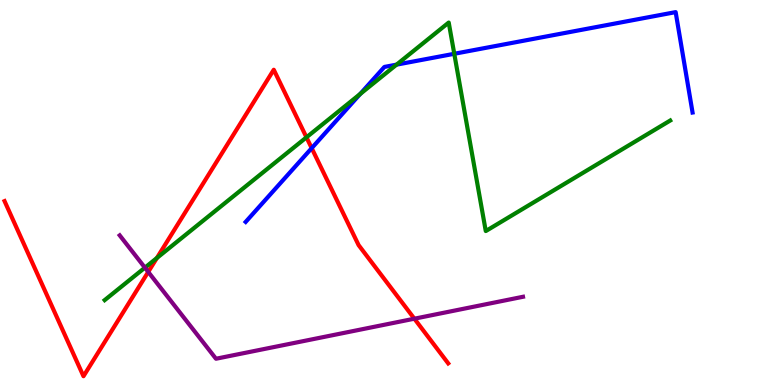[{'lines': ['blue', 'red'], 'intersections': [{'x': 4.02, 'y': 6.15}]}, {'lines': ['green', 'red'], 'intersections': [{'x': 2.02, 'y': 3.3}, {'x': 3.95, 'y': 6.43}]}, {'lines': ['purple', 'red'], 'intersections': [{'x': 1.91, 'y': 2.94}, {'x': 5.35, 'y': 1.72}]}, {'lines': ['blue', 'green'], 'intersections': [{'x': 4.65, 'y': 7.56}, {'x': 5.12, 'y': 8.32}, {'x': 5.86, 'y': 8.6}]}, {'lines': ['blue', 'purple'], 'intersections': []}, {'lines': ['green', 'purple'], 'intersections': [{'x': 1.87, 'y': 3.05}]}]